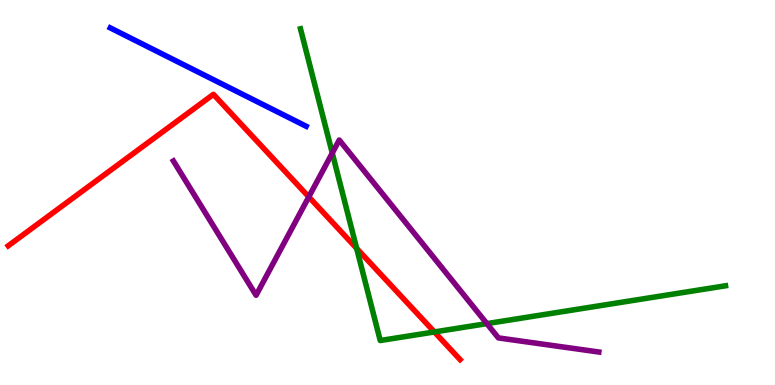[{'lines': ['blue', 'red'], 'intersections': []}, {'lines': ['green', 'red'], 'intersections': [{'x': 4.6, 'y': 3.55}, {'x': 5.6, 'y': 1.38}]}, {'lines': ['purple', 'red'], 'intersections': [{'x': 3.98, 'y': 4.89}]}, {'lines': ['blue', 'green'], 'intersections': []}, {'lines': ['blue', 'purple'], 'intersections': []}, {'lines': ['green', 'purple'], 'intersections': [{'x': 4.29, 'y': 6.02}, {'x': 6.28, 'y': 1.59}]}]